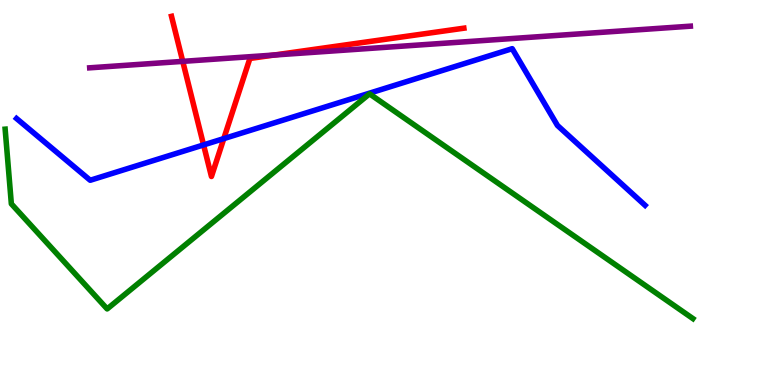[{'lines': ['blue', 'red'], 'intersections': [{'x': 2.63, 'y': 6.24}, {'x': 2.89, 'y': 6.4}]}, {'lines': ['green', 'red'], 'intersections': []}, {'lines': ['purple', 'red'], 'intersections': [{'x': 2.36, 'y': 8.41}, {'x': 3.54, 'y': 8.57}]}, {'lines': ['blue', 'green'], 'intersections': []}, {'lines': ['blue', 'purple'], 'intersections': []}, {'lines': ['green', 'purple'], 'intersections': []}]